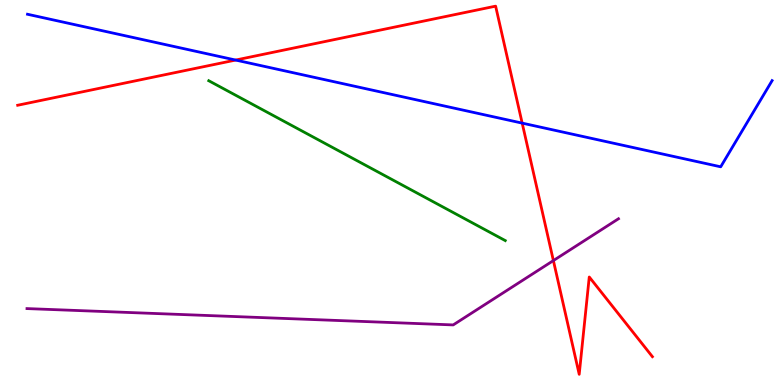[{'lines': ['blue', 'red'], 'intersections': [{'x': 3.04, 'y': 8.44}, {'x': 6.74, 'y': 6.8}]}, {'lines': ['green', 'red'], 'intersections': []}, {'lines': ['purple', 'red'], 'intersections': [{'x': 7.14, 'y': 3.23}]}, {'lines': ['blue', 'green'], 'intersections': []}, {'lines': ['blue', 'purple'], 'intersections': []}, {'lines': ['green', 'purple'], 'intersections': []}]